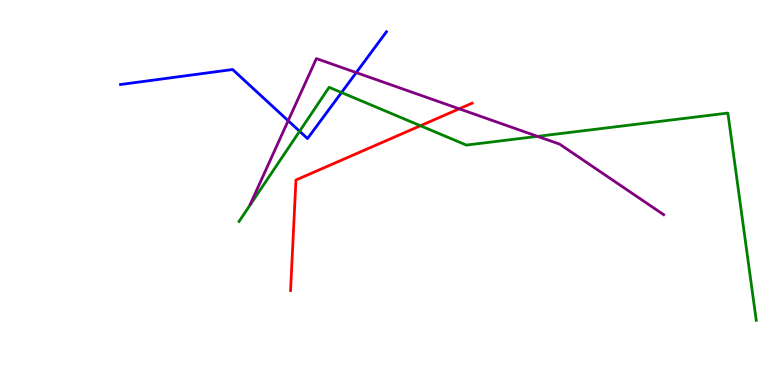[{'lines': ['blue', 'red'], 'intersections': []}, {'lines': ['green', 'red'], 'intersections': [{'x': 5.42, 'y': 6.73}]}, {'lines': ['purple', 'red'], 'intersections': [{'x': 5.93, 'y': 7.17}]}, {'lines': ['blue', 'green'], 'intersections': [{'x': 3.87, 'y': 6.59}, {'x': 4.41, 'y': 7.6}]}, {'lines': ['blue', 'purple'], 'intersections': [{'x': 3.72, 'y': 6.86}, {'x': 4.6, 'y': 8.11}]}, {'lines': ['green', 'purple'], 'intersections': [{'x': 6.94, 'y': 6.46}]}]